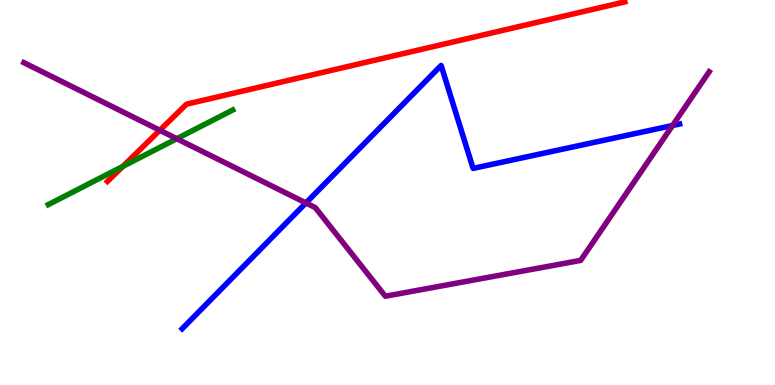[{'lines': ['blue', 'red'], 'intersections': []}, {'lines': ['green', 'red'], 'intersections': [{'x': 1.59, 'y': 5.68}]}, {'lines': ['purple', 'red'], 'intersections': [{'x': 2.06, 'y': 6.62}]}, {'lines': ['blue', 'green'], 'intersections': []}, {'lines': ['blue', 'purple'], 'intersections': [{'x': 3.95, 'y': 4.73}, {'x': 8.68, 'y': 6.74}]}, {'lines': ['green', 'purple'], 'intersections': [{'x': 2.28, 'y': 6.4}]}]